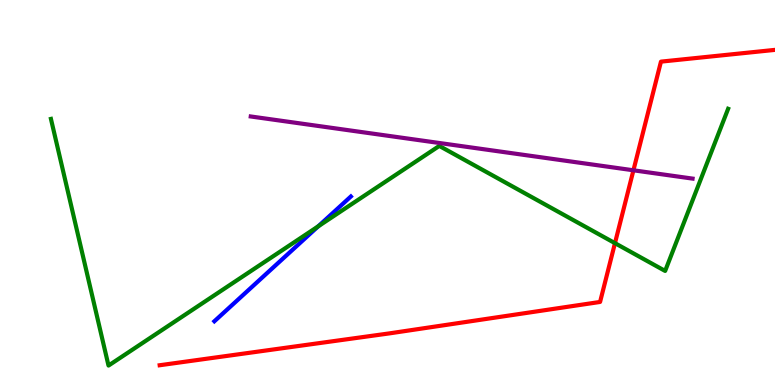[{'lines': ['blue', 'red'], 'intersections': []}, {'lines': ['green', 'red'], 'intersections': [{'x': 7.94, 'y': 3.68}]}, {'lines': ['purple', 'red'], 'intersections': [{'x': 8.17, 'y': 5.58}]}, {'lines': ['blue', 'green'], 'intersections': [{'x': 4.11, 'y': 4.12}]}, {'lines': ['blue', 'purple'], 'intersections': []}, {'lines': ['green', 'purple'], 'intersections': []}]